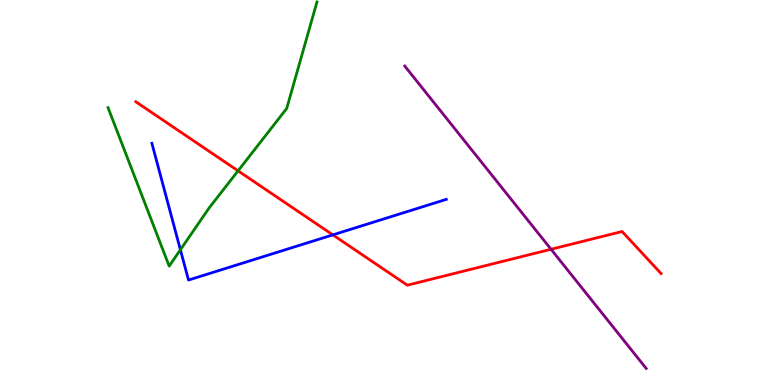[{'lines': ['blue', 'red'], 'intersections': [{'x': 4.29, 'y': 3.9}]}, {'lines': ['green', 'red'], 'intersections': [{'x': 3.07, 'y': 5.56}]}, {'lines': ['purple', 'red'], 'intersections': [{'x': 7.11, 'y': 3.53}]}, {'lines': ['blue', 'green'], 'intersections': [{'x': 2.33, 'y': 3.51}]}, {'lines': ['blue', 'purple'], 'intersections': []}, {'lines': ['green', 'purple'], 'intersections': []}]